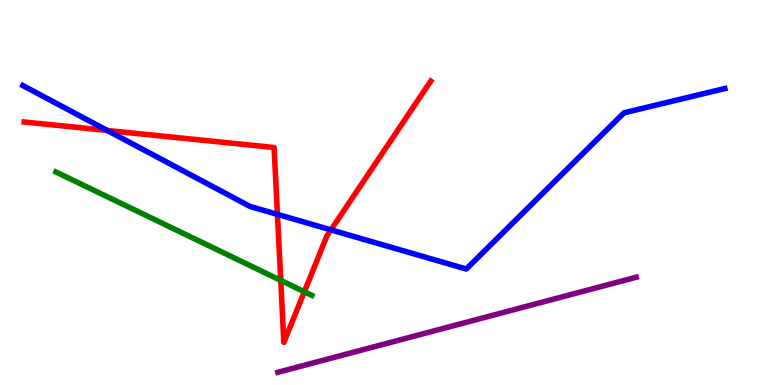[{'lines': ['blue', 'red'], 'intersections': [{'x': 1.38, 'y': 6.61}, {'x': 3.58, 'y': 4.43}, {'x': 4.27, 'y': 4.03}]}, {'lines': ['green', 'red'], 'intersections': [{'x': 3.62, 'y': 2.72}, {'x': 3.93, 'y': 2.42}]}, {'lines': ['purple', 'red'], 'intersections': []}, {'lines': ['blue', 'green'], 'intersections': []}, {'lines': ['blue', 'purple'], 'intersections': []}, {'lines': ['green', 'purple'], 'intersections': []}]